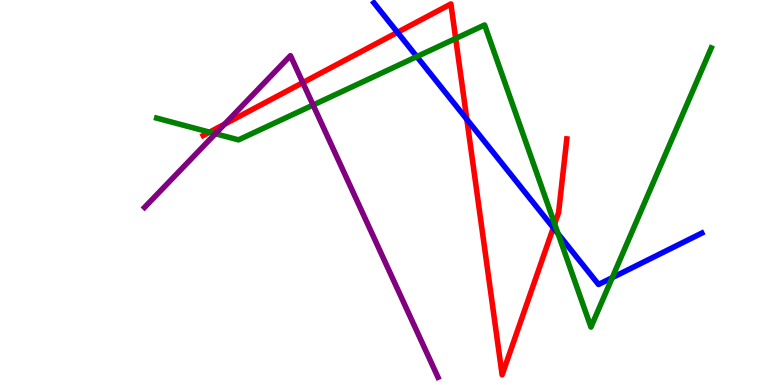[{'lines': ['blue', 'red'], 'intersections': [{'x': 5.13, 'y': 9.16}, {'x': 6.02, 'y': 6.9}, {'x': 7.14, 'y': 4.08}]}, {'lines': ['green', 'red'], 'intersections': [{'x': 2.7, 'y': 6.57}, {'x': 5.88, 'y': 9.0}, {'x': 7.16, 'y': 4.18}]}, {'lines': ['purple', 'red'], 'intersections': [{'x': 2.9, 'y': 6.77}, {'x': 3.91, 'y': 7.85}]}, {'lines': ['blue', 'green'], 'intersections': [{'x': 5.38, 'y': 8.53}, {'x': 7.2, 'y': 3.93}, {'x': 7.9, 'y': 2.79}]}, {'lines': ['blue', 'purple'], 'intersections': []}, {'lines': ['green', 'purple'], 'intersections': [{'x': 2.78, 'y': 6.53}, {'x': 4.04, 'y': 7.27}]}]